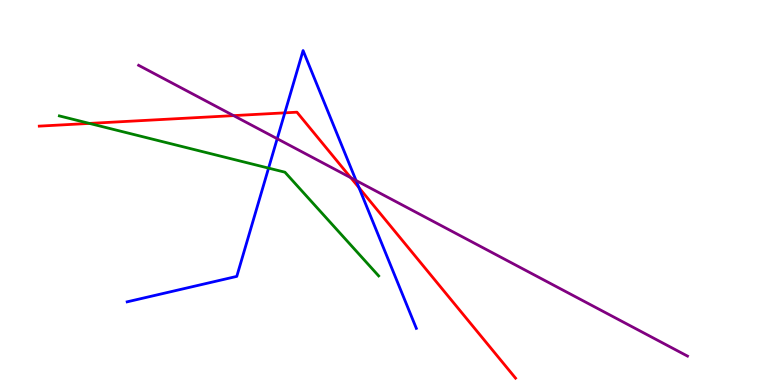[{'lines': ['blue', 'red'], 'intersections': [{'x': 3.67, 'y': 7.07}, {'x': 4.63, 'y': 5.13}]}, {'lines': ['green', 'red'], 'intersections': [{'x': 1.15, 'y': 6.79}]}, {'lines': ['purple', 'red'], 'intersections': [{'x': 3.01, 'y': 7.0}, {'x': 4.53, 'y': 5.38}]}, {'lines': ['blue', 'green'], 'intersections': [{'x': 3.47, 'y': 5.63}]}, {'lines': ['blue', 'purple'], 'intersections': [{'x': 3.58, 'y': 6.4}, {'x': 4.59, 'y': 5.31}]}, {'lines': ['green', 'purple'], 'intersections': []}]